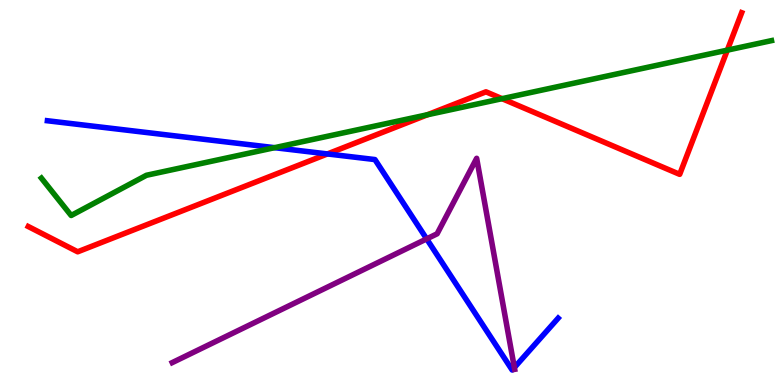[{'lines': ['blue', 'red'], 'intersections': [{'x': 4.22, 'y': 6.0}]}, {'lines': ['green', 'red'], 'intersections': [{'x': 5.52, 'y': 7.02}, {'x': 6.48, 'y': 7.44}, {'x': 9.38, 'y': 8.7}]}, {'lines': ['purple', 'red'], 'intersections': []}, {'lines': ['blue', 'green'], 'intersections': [{'x': 3.54, 'y': 6.16}]}, {'lines': ['blue', 'purple'], 'intersections': [{'x': 5.51, 'y': 3.8}, {'x': 6.64, 'y': 0.453}]}, {'lines': ['green', 'purple'], 'intersections': []}]